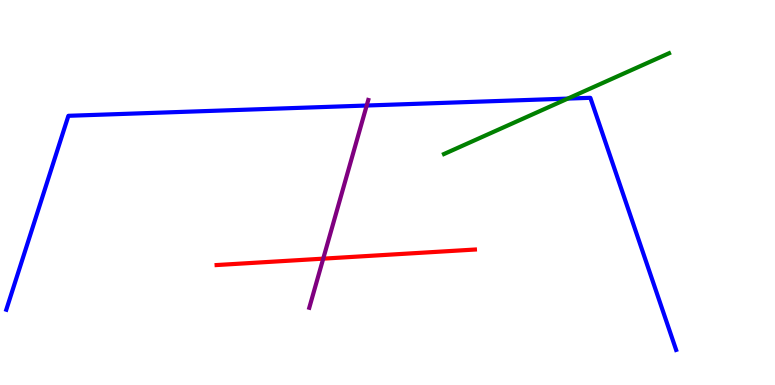[{'lines': ['blue', 'red'], 'intersections': []}, {'lines': ['green', 'red'], 'intersections': []}, {'lines': ['purple', 'red'], 'intersections': [{'x': 4.17, 'y': 3.28}]}, {'lines': ['blue', 'green'], 'intersections': [{'x': 7.33, 'y': 7.44}]}, {'lines': ['blue', 'purple'], 'intersections': [{'x': 4.73, 'y': 7.26}]}, {'lines': ['green', 'purple'], 'intersections': []}]